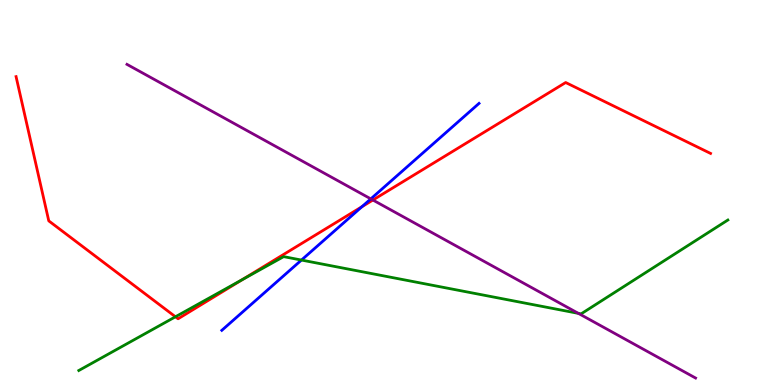[{'lines': ['blue', 'red'], 'intersections': [{'x': 4.67, 'y': 4.63}]}, {'lines': ['green', 'red'], 'intersections': [{'x': 2.26, 'y': 1.77}, {'x': 3.13, 'y': 2.74}]}, {'lines': ['purple', 'red'], 'intersections': [{'x': 4.81, 'y': 4.8}]}, {'lines': ['blue', 'green'], 'intersections': [{'x': 3.89, 'y': 3.25}]}, {'lines': ['blue', 'purple'], 'intersections': [{'x': 4.78, 'y': 4.83}]}, {'lines': ['green', 'purple'], 'intersections': [{'x': 7.46, 'y': 1.86}]}]